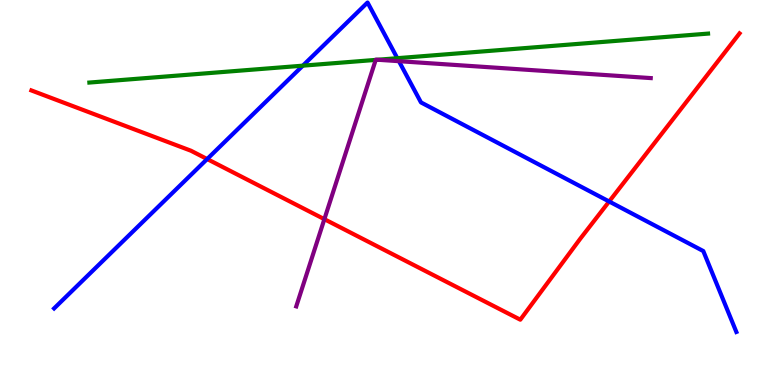[{'lines': ['blue', 'red'], 'intersections': [{'x': 2.67, 'y': 5.87}, {'x': 7.86, 'y': 4.77}]}, {'lines': ['green', 'red'], 'intersections': []}, {'lines': ['purple', 'red'], 'intersections': [{'x': 4.19, 'y': 4.31}]}, {'lines': ['blue', 'green'], 'intersections': [{'x': 3.91, 'y': 8.29}, {'x': 5.13, 'y': 8.49}]}, {'lines': ['blue', 'purple'], 'intersections': [{'x': 5.15, 'y': 8.41}]}, {'lines': ['green', 'purple'], 'intersections': [{'x': 4.85, 'y': 8.44}, {'x': 4.87, 'y': 8.45}]}]